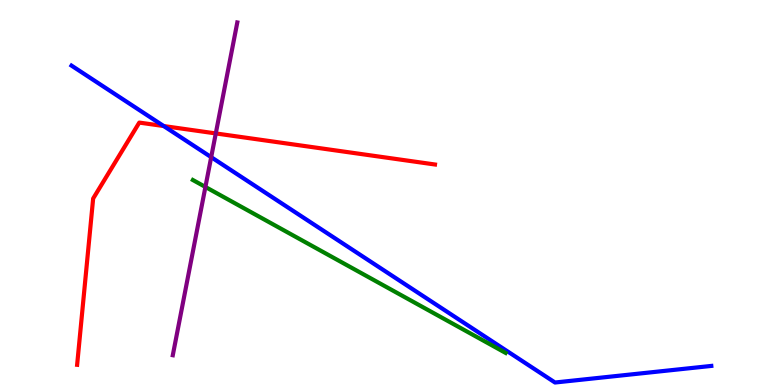[{'lines': ['blue', 'red'], 'intersections': [{'x': 2.11, 'y': 6.73}]}, {'lines': ['green', 'red'], 'intersections': []}, {'lines': ['purple', 'red'], 'intersections': [{'x': 2.78, 'y': 6.53}]}, {'lines': ['blue', 'green'], 'intersections': []}, {'lines': ['blue', 'purple'], 'intersections': [{'x': 2.73, 'y': 5.92}]}, {'lines': ['green', 'purple'], 'intersections': [{'x': 2.65, 'y': 5.14}]}]